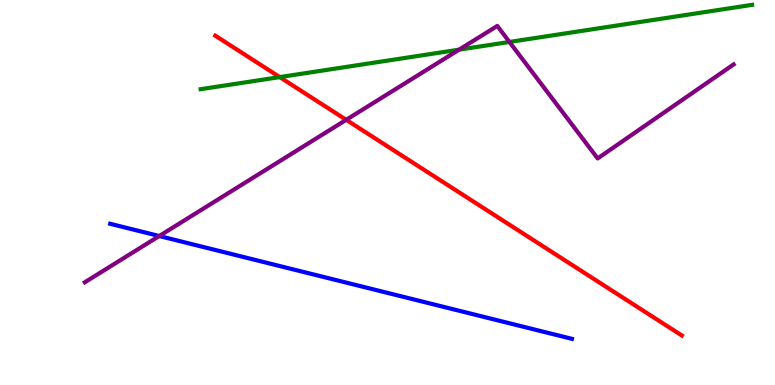[{'lines': ['blue', 'red'], 'intersections': []}, {'lines': ['green', 'red'], 'intersections': [{'x': 3.61, 'y': 8.0}]}, {'lines': ['purple', 'red'], 'intersections': [{'x': 4.47, 'y': 6.89}]}, {'lines': ['blue', 'green'], 'intersections': []}, {'lines': ['blue', 'purple'], 'intersections': [{'x': 2.05, 'y': 3.87}]}, {'lines': ['green', 'purple'], 'intersections': [{'x': 5.92, 'y': 8.71}, {'x': 6.57, 'y': 8.91}]}]